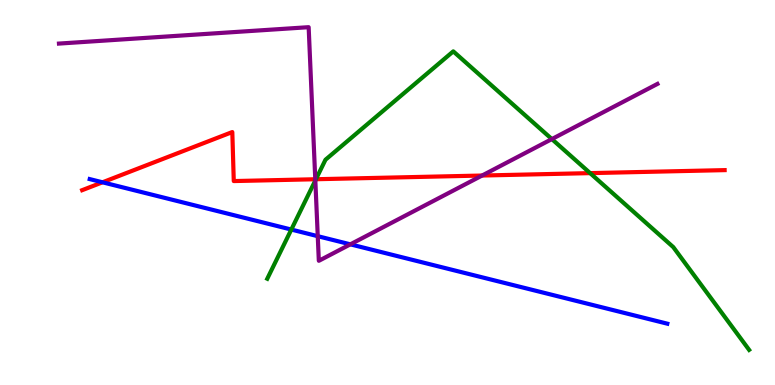[{'lines': ['blue', 'red'], 'intersections': [{'x': 1.32, 'y': 5.26}]}, {'lines': ['green', 'red'], 'intersections': [{'x': 4.08, 'y': 5.34}, {'x': 7.61, 'y': 5.5}]}, {'lines': ['purple', 'red'], 'intersections': [{'x': 4.07, 'y': 5.34}, {'x': 6.22, 'y': 5.44}]}, {'lines': ['blue', 'green'], 'intersections': [{'x': 3.76, 'y': 4.04}]}, {'lines': ['blue', 'purple'], 'intersections': [{'x': 4.1, 'y': 3.87}, {'x': 4.52, 'y': 3.65}]}, {'lines': ['green', 'purple'], 'intersections': [{'x': 4.07, 'y': 5.31}, {'x': 7.12, 'y': 6.39}]}]